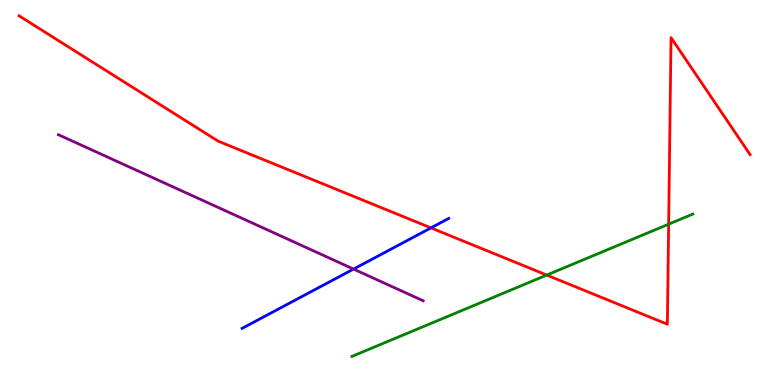[{'lines': ['blue', 'red'], 'intersections': [{'x': 5.56, 'y': 4.08}]}, {'lines': ['green', 'red'], 'intersections': [{'x': 7.05, 'y': 2.86}, {'x': 8.63, 'y': 4.18}]}, {'lines': ['purple', 'red'], 'intersections': []}, {'lines': ['blue', 'green'], 'intersections': []}, {'lines': ['blue', 'purple'], 'intersections': [{'x': 4.56, 'y': 3.01}]}, {'lines': ['green', 'purple'], 'intersections': []}]